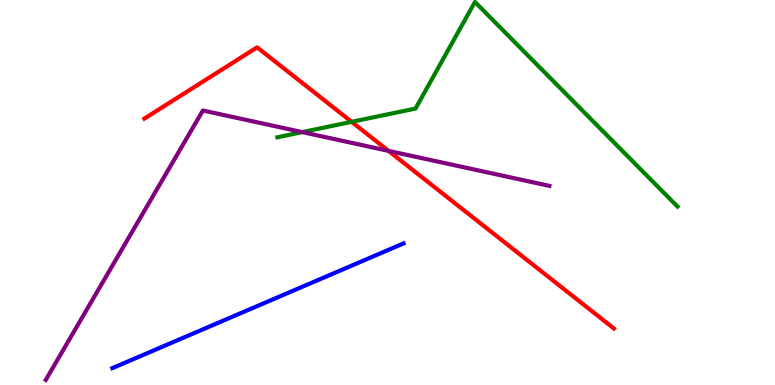[{'lines': ['blue', 'red'], 'intersections': []}, {'lines': ['green', 'red'], 'intersections': [{'x': 4.54, 'y': 6.84}]}, {'lines': ['purple', 'red'], 'intersections': [{'x': 5.01, 'y': 6.08}]}, {'lines': ['blue', 'green'], 'intersections': []}, {'lines': ['blue', 'purple'], 'intersections': []}, {'lines': ['green', 'purple'], 'intersections': [{'x': 3.9, 'y': 6.57}]}]